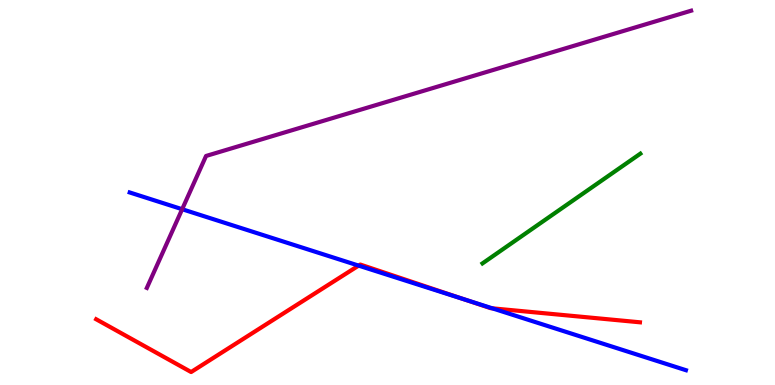[{'lines': ['blue', 'red'], 'intersections': [{'x': 4.63, 'y': 3.1}, {'x': 5.99, 'y': 2.22}, {'x': 6.35, 'y': 1.99}]}, {'lines': ['green', 'red'], 'intersections': []}, {'lines': ['purple', 'red'], 'intersections': []}, {'lines': ['blue', 'green'], 'intersections': []}, {'lines': ['blue', 'purple'], 'intersections': [{'x': 2.35, 'y': 4.57}]}, {'lines': ['green', 'purple'], 'intersections': []}]